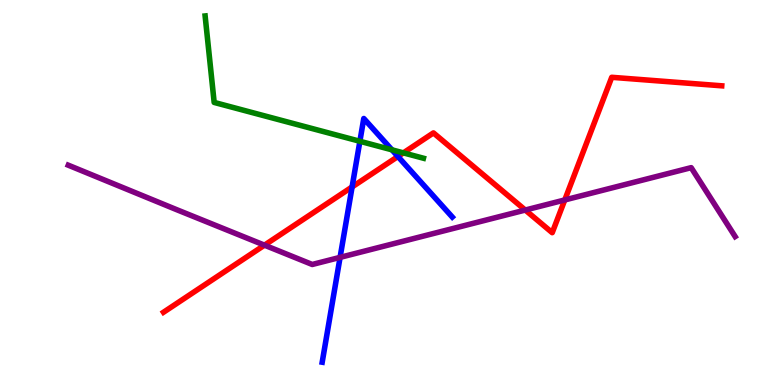[{'lines': ['blue', 'red'], 'intersections': [{'x': 4.54, 'y': 5.14}, {'x': 5.13, 'y': 5.94}]}, {'lines': ['green', 'red'], 'intersections': [{'x': 5.2, 'y': 6.03}]}, {'lines': ['purple', 'red'], 'intersections': [{'x': 3.41, 'y': 3.63}, {'x': 6.78, 'y': 4.54}, {'x': 7.29, 'y': 4.81}]}, {'lines': ['blue', 'green'], 'intersections': [{'x': 4.64, 'y': 6.33}, {'x': 5.06, 'y': 6.11}]}, {'lines': ['blue', 'purple'], 'intersections': [{'x': 4.39, 'y': 3.32}]}, {'lines': ['green', 'purple'], 'intersections': []}]